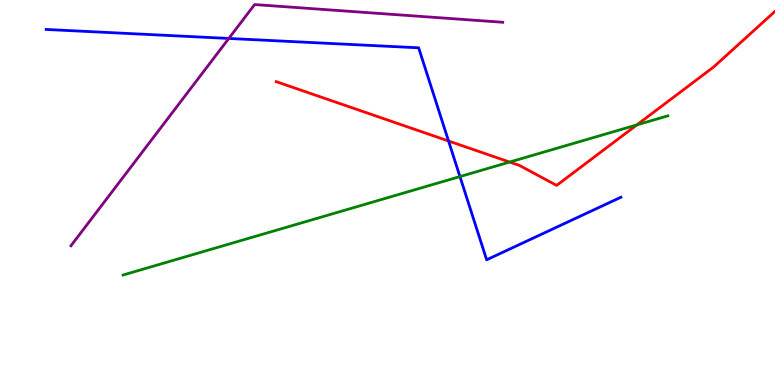[{'lines': ['blue', 'red'], 'intersections': [{'x': 5.79, 'y': 6.34}]}, {'lines': ['green', 'red'], 'intersections': [{'x': 6.58, 'y': 5.79}, {'x': 8.22, 'y': 6.76}]}, {'lines': ['purple', 'red'], 'intersections': []}, {'lines': ['blue', 'green'], 'intersections': [{'x': 5.93, 'y': 5.41}]}, {'lines': ['blue', 'purple'], 'intersections': [{'x': 2.95, 'y': 9.0}]}, {'lines': ['green', 'purple'], 'intersections': []}]